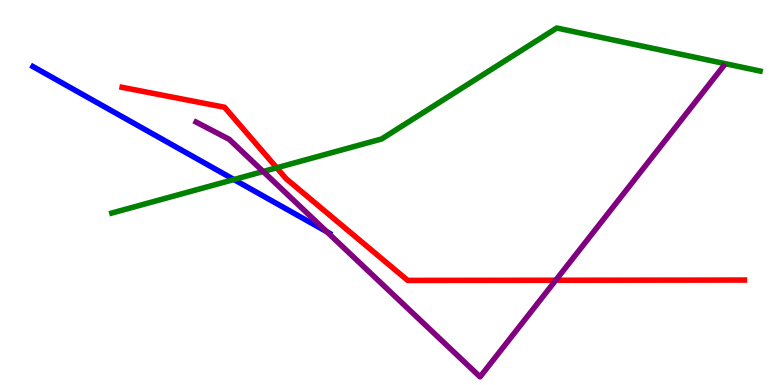[{'lines': ['blue', 'red'], 'intersections': []}, {'lines': ['green', 'red'], 'intersections': [{'x': 3.57, 'y': 5.64}]}, {'lines': ['purple', 'red'], 'intersections': [{'x': 7.17, 'y': 2.72}]}, {'lines': ['blue', 'green'], 'intersections': [{'x': 3.02, 'y': 5.34}]}, {'lines': ['blue', 'purple'], 'intersections': [{'x': 4.22, 'y': 3.98}]}, {'lines': ['green', 'purple'], 'intersections': [{'x': 3.4, 'y': 5.55}]}]